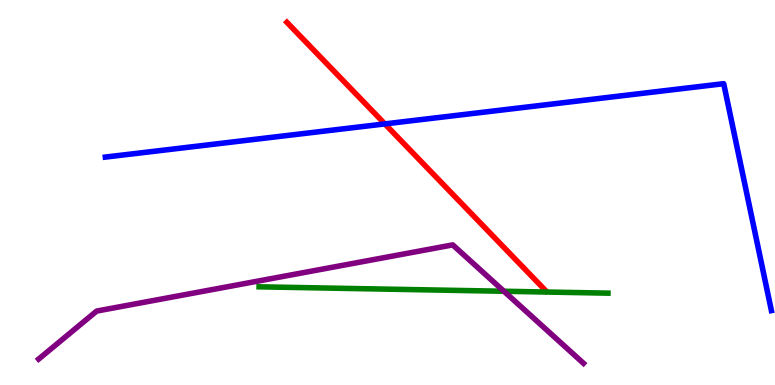[{'lines': ['blue', 'red'], 'intersections': [{'x': 4.97, 'y': 6.78}]}, {'lines': ['green', 'red'], 'intersections': []}, {'lines': ['purple', 'red'], 'intersections': []}, {'lines': ['blue', 'green'], 'intersections': []}, {'lines': ['blue', 'purple'], 'intersections': []}, {'lines': ['green', 'purple'], 'intersections': [{'x': 6.5, 'y': 2.43}]}]